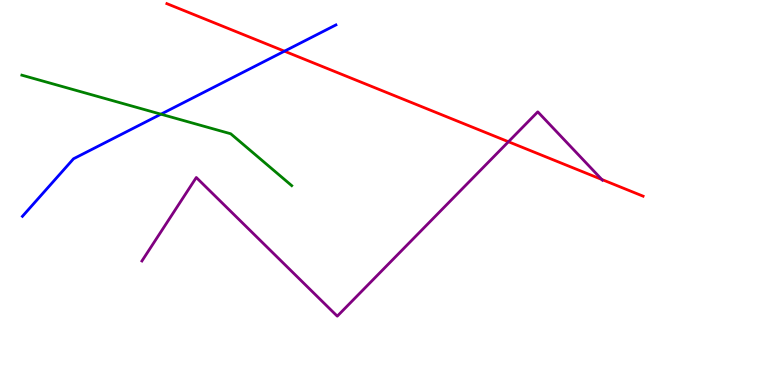[{'lines': ['blue', 'red'], 'intersections': [{'x': 3.67, 'y': 8.67}]}, {'lines': ['green', 'red'], 'intersections': []}, {'lines': ['purple', 'red'], 'intersections': [{'x': 6.56, 'y': 6.32}, {'x': 7.77, 'y': 5.34}]}, {'lines': ['blue', 'green'], 'intersections': [{'x': 2.08, 'y': 7.03}]}, {'lines': ['blue', 'purple'], 'intersections': []}, {'lines': ['green', 'purple'], 'intersections': []}]